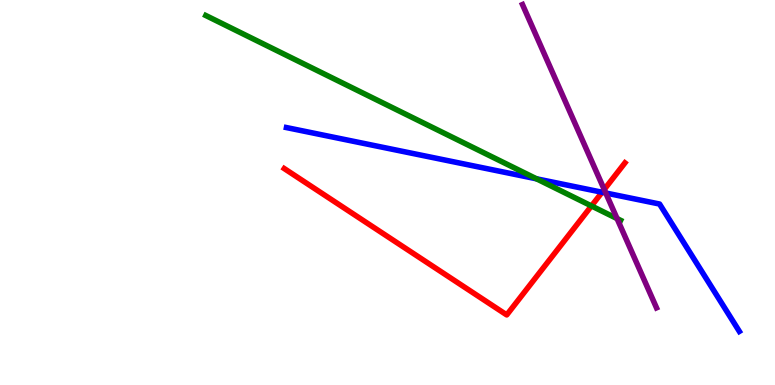[{'lines': ['blue', 'red'], 'intersections': [{'x': 7.77, 'y': 5.01}]}, {'lines': ['green', 'red'], 'intersections': [{'x': 7.63, 'y': 4.65}]}, {'lines': ['purple', 'red'], 'intersections': [{'x': 7.8, 'y': 5.08}]}, {'lines': ['blue', 'green'], 'intersections': [{'x': 6.92, 'y': 5.36}]}, {'lines': ['blue', 'purple'], 'intersections': [{'x': 7.82, 'y': 4.99}]}, {'lines': ['green', 'purple'], 'intersections': [{'x': 7.96, 'y': 4.32}]}]